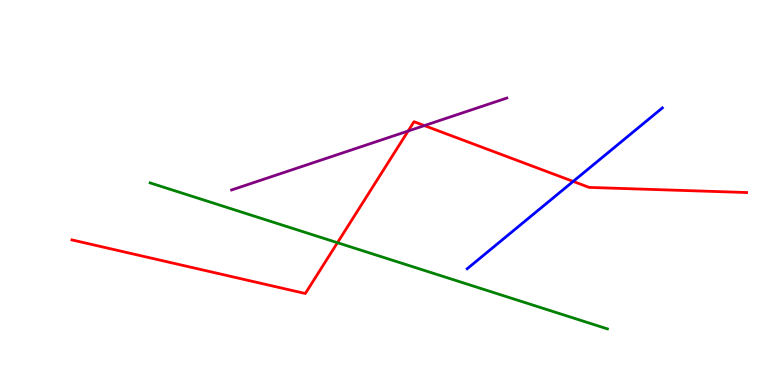[{'lines': ['blue', 'red'], 'intersections': [{'x': 7.4, 'y': 5.29}]}, {'lines': ['green', 'red'], 'intersections': [{'x': 4.35, 'y': 3.7}]}, {'lines': ['purple', 'red'], 'intersections': [{'x': 5.27, 'y': 6.6}, {'x': 5.48, 'y': 6.74}]}, {'lines': ['blue', 'green'], 'intersections': []}, {'lines': ['blue', 'purple'], 'intersections': []}, {'lines': ['green', 'purple'], 'intersections': []}]